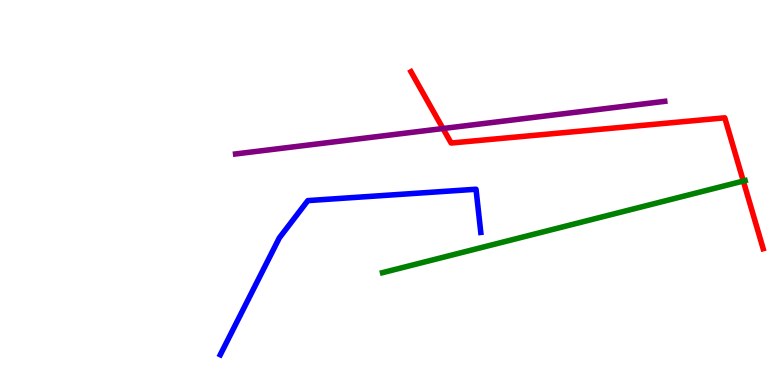[{'lines': ['blue', 'red'], 'intersections': []}, {'lines': ['green', 'red'], 'intersections': [{'x': 9.59, 'y': 5.3}]}, {'lines': ['purple', 'red'], 'intersections': [{'x': 5.72, 'y': 6.66}]}, {'lines': ['blue', 'green'], 'intersections': []}, {'lines': ['blue', 'purple'], 'intersections': []}, {'lines': ['green', 'purple'], 'intersections': []}]